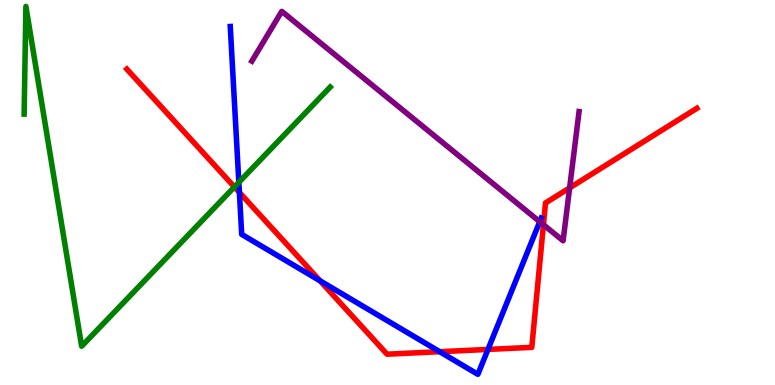[{'lines': ['blue', 'red'], 'intersections': [{'x': 3.09, 'y': 5.0}, {'x': 4.13, 'y': 2.71}, {'x': 5.67, 'y': 0.865}, {'x': 6.3, 'y': 0.924}]}, {'lines': ['green', 'red'], 'intersections': [{'x': 3.02, 'y': 5.14}]}, {'lines': ['purple', 'red'], 'intersections': [{'x': 7.01, 'y': 4.16}, {'x': 7.35, 'y': 5.12}]}, {'lines': ['blue', 'green'], 'intersections': [{'x': 3.08, 'y': 5.26}]}, {'lines': ['blue', 'purple'], 'intersections': [{'x': 6.96, 'y': 4.24}]}, {'lines': ['green', 'purple'], 'intersections': []}]